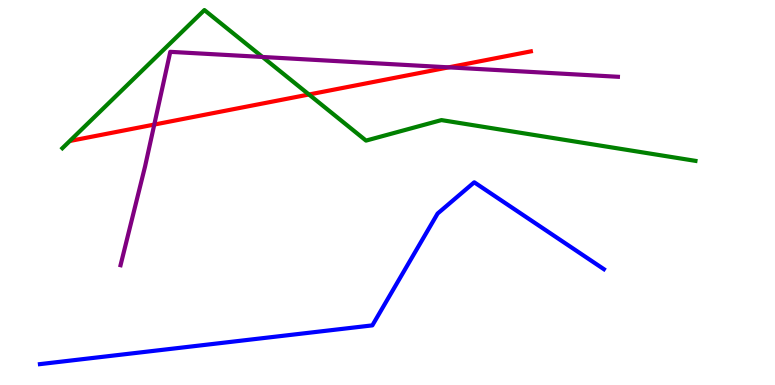[{'lines': ['blue', 'red'], 'intersections': []}, {'lines': ['green', 'red'], 'intersections': [{'x': 3.99, 'y': 7.55}]}, {'lines': ['purple', 'red'], 'intersections': [{'x': 1.99, 'y': 6.76}, {'x': 5.79, 'y': 8.25}]}, {'lines': ['blue', 'green'], 'intersections': []}, {'lines': ['blue', 'purple'], 'intersections': []}, {'lines': ['green', 'purple'], 'intersections': [{'x': 3.39, 'y': 8.52}]}]